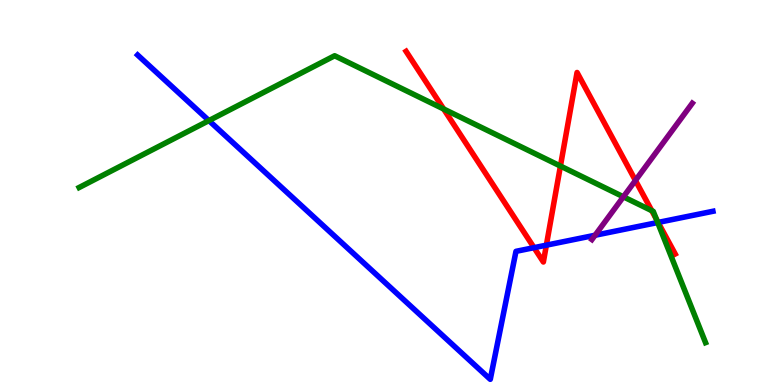[{'lines': ['blue', 'red'], 'intersections': [{'x': 6.89, 'y': 3.57}, {'x': 7.05, 'y': 3.63}, {'x': 8.49, 'y': 4.22}]}, {'lines': ['green', 'red'], 'intersections': [{'x': 5.72, 'y': 7.17}, {'x': 7.23, 'y': 5.69}, {'x': 8.41, 'y': 4.53}, {'x': 8.47, 'y': 4.31}]}, {'lines': ['purple', 'red'], 'intersections': [{'x': 8.2, 'y': 5.31}]}, {'lines': ['blue', 'green'], 'intersections': [{'x': 2.7, 'y': 6.87}, {'x': 8.49, 'y': 4.22}]}, {'lines': ['blue', 'purple'], 'intersections': [{'x': 7.68, 'y': 3.89}]}, {'lines': ['green', 'purple'], 'intersections': [{'x': 8.04, 'y': 4.89}]}]